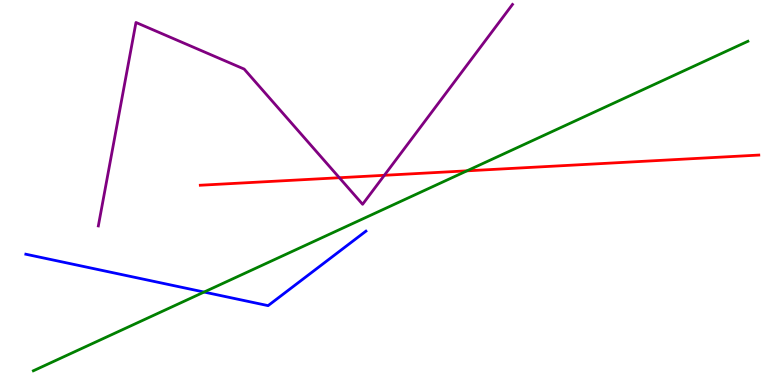[{'lines': ['blue', 'red'], 'intersections': []}, {'lines': ['green', 'red'], 'intersections': [{'x': 6.03, 'y': 5.56}]}, {'lines': ['purple', 'red'], 'intersections': [{'x': 4.38, 'y': 5.38}, {'x': 4.96, 'y': 5.45}]}, {'lines': ['blue', 'green'], 'intersections': [{'x': 2.63, 'y': 2.41}]}, {'lines': ['blue', 'purple'], 'intersections': []}, {'lines': ['green', 'purple'], 'intersections': []}]